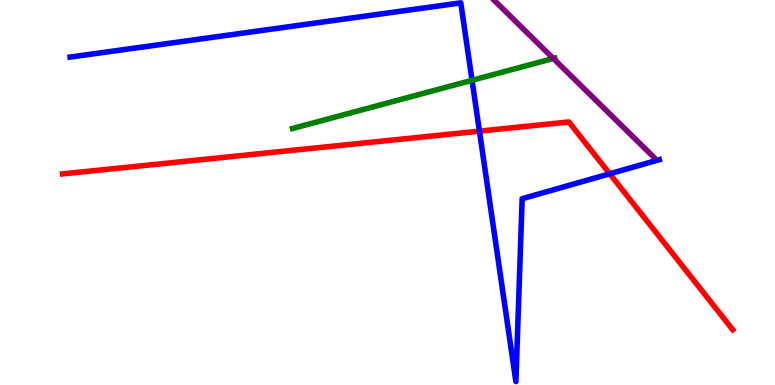[{'lines': ['blue', 'red'], 'intersections': [{'x': 6.19, 'y': 6.59}, {'x': 7.87, 'y': 5.49}]}, {'lines': ['green', 'red'], 'intersections': []}, {'lines': ['purple', 'red'], 'intersections': []}, {'lines': ['blue', 'green'], 'intersections': [{'x': 6.09, 'y': 7.91}]}, {'lines': ['blue', 'purple'], 'intersections': []}, {'lines': ['green', 'purple'], 'intersections': [{'x': 7.14, 'y': 8.48}]}]